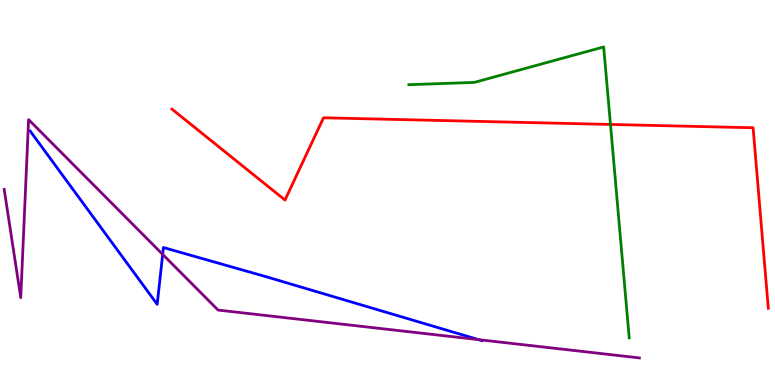[{'lines': ['blue', 'red'], 'intersections': []}, {'lines': ['green', 'red'], 'intersections': [{'x': 7.88, 'y': 6.77}]}, {'lines': ['purple', 'red'], 'intersections': []}, {'lines': ['blue', 'green'], 'intersections': []}, {'lines': ['blue', 'purple'], 'intersections': [{'x': 2.1, 'y': 3.39}, {'x': 6.18, 'y': 1.18}]}, {'lines': ['green', 'purple'], 'intersections': []}]